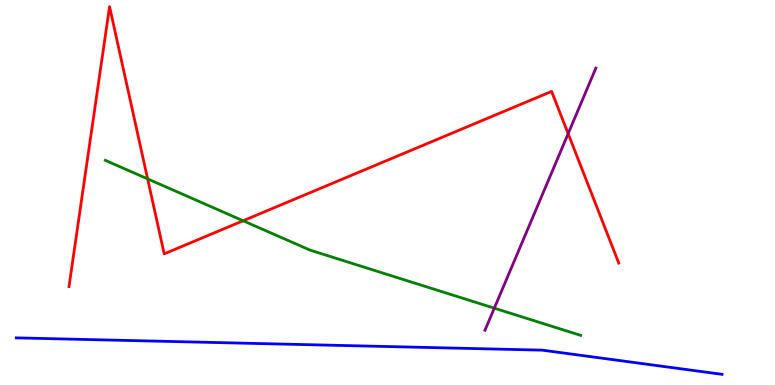[{'lines': ['blue', 'red'], 'intersections': []}, {'lines': ['green', 'red'], 'intersections': [{'x': 1.9, 'y': 5.35}, {'x': 3.14, 'y': 4.27}]}, {'lines': ['purple', 'red'], 'intersections': [{'x': 7.33, 'y': 6.53}]}, {'lines': ['blue', 'green'], 'intersections': []}, {'lines': ['blue', 'purple'], 'intersections': []}, {'lines': ['green', 'purple'], 'intersections': [{'x': 6.38, 'y': 2.0}]}]